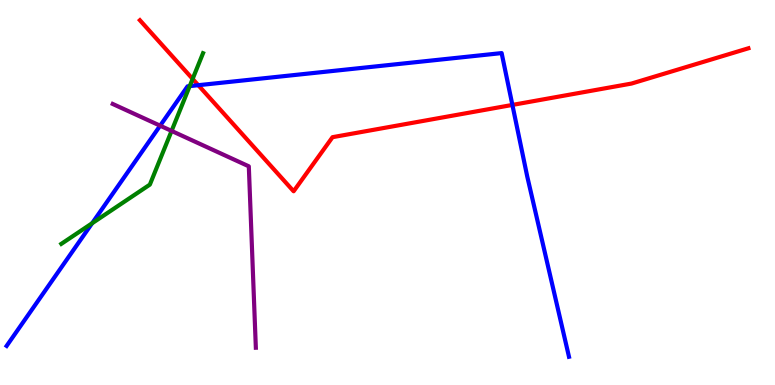[{'lines': ['blue', 'red'], 'intersections': [{'x': 2.56, 'y': 7.79}, {'x': 6.61, 'y': 7.27}]}, {'lines': ['green', 'red'], 'intersections': [{'x': 2.49, 'y': 7.95}]}, {'lines': ['purple', 'red'], 'intersections': []}, {'lines': ['blue', 'green'], 'intersections': [{'x': 1.19, 'y': 4.2}, {'x': 2.45, 'y': 7.76}]}, {'lines': ['blue', 'purple'], 'intersections': [{'x': 2.07, 'y': 6.74}]}, {'lines': ['green', 'purple'], 'intersections': [{'x': 2.21, 'y': 6.6}]}]